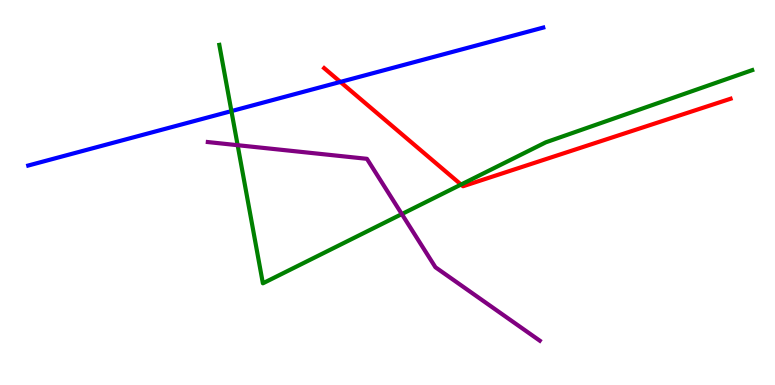[{'lines': ['blue', 'red'], 'intersections': [{'x': 4.39, 'y': 7.87}]}, {'lines': ['green', 'red'], 'intersections': [{'x': 5.95, 'y': 5.21}]}, {'lines': ['purple', 'red'], 'intersections': []}, {'lines': ['blue', 'green'], 'intersections': [{'x': 2.99, 'y': 7.11}]}, {'lines': ['blue', 'purple'], 'intersections': []}, {'lines': ['green', 'purple'], 'intersections': [{'x': 3.07, 'y': 6.23}, {'x': 5.18, 'y': 4.44}]}]